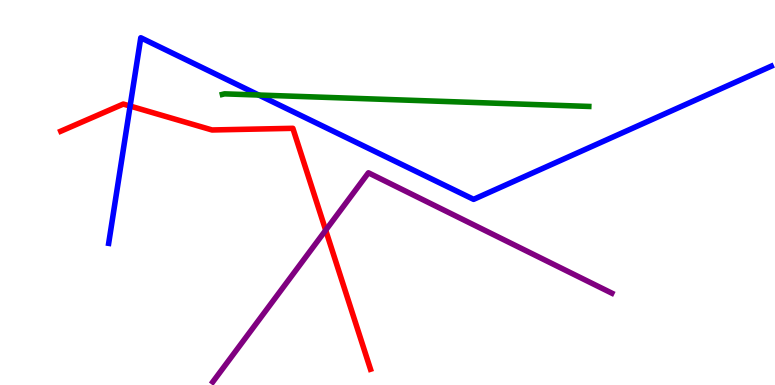[{'lines': ['blue', 'red'], 'intersections': [{'x': 1.68, 'y': 7.25}]}, {'lines': ['green', 'red'], 'intersections': []}, {'lines': ['purple', 'red'], 'intersections': [{'x': 4.2, 'y': 4.02}]}, {'lines': ['blue', 'green'], 'intersections': [{'x': 3.34, 'y': 7.53}]}, {'lines': ['blue', 'purple'], 'intersections': []}, {'lines': ['green', 'purple'], 'intersections': []}]